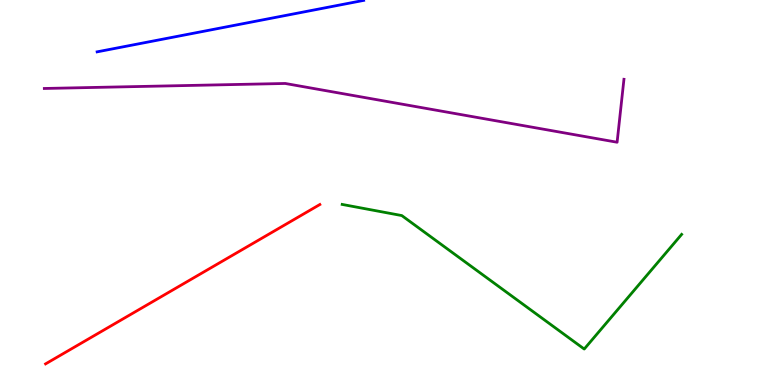[{'lines': ['blue', 'red'], 'intersections': []}, {'lines': ['green', 'red'], 'intersections': []}, {'lines': ['purple', 'red'], 'intersections': []}, {'lines': ['blue', 'green'], 'intersections': []}, {'lines': ['blue', 'purple'], 'intersections': []}, {'lines': ['green', 'purple'], 'intersections': []}]